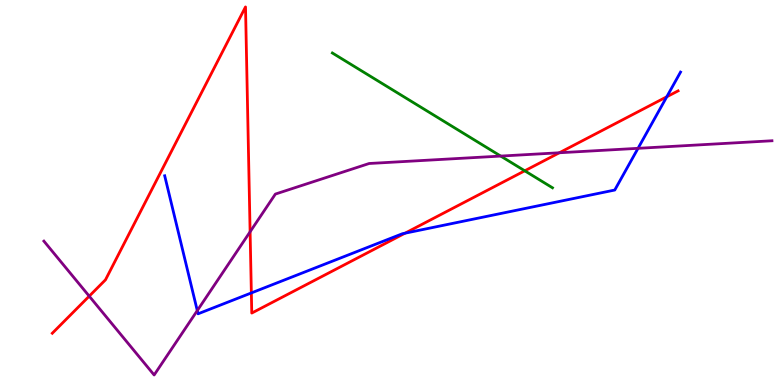[{'lines': ['blue', 'red'], 'intersections': [{'x': 3.24, 'y': 2.39}, {'x': 5.23, 'y': 3.94}, {'x': 8.6, 'y': 7.49}]}, {'lines': ['green', 'red'], 'intersections': [{'x': 6.77, 'y': 5.56}]}, {'lines': ['purple', 'red'], 'intersections': [{'x': 1.15, 'y': 2.31}, {'x': 3.23, 'y': 3.98}, {'x': 7.22, 'y': 6.03}]}, {'lines': ['blue', 'green'], 'intersections': []}, {'lines': ['blue', 'purple'], 'intersections': [{'x': 2.55, 'y': 1.93}, {'x': 8.23, 'y': 6.15}]}, {'lines': ['green', 'purple'], 'intersections': [{'x': 6.46, 'y': 5.95}]}]